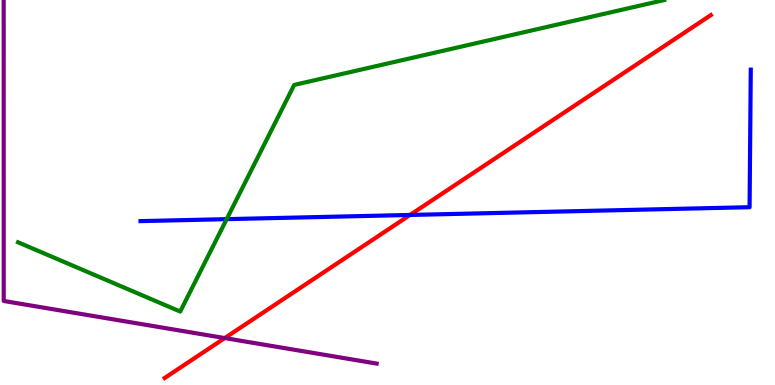[{'lines': ['blue', 'red'], 'intersections': [{'x': 5.29, 'y': 4.42}]}, {'lines': ['green', 'red'], 'intersections': []}, {'lines': ['purple', 'red'], 'intersections': [{'x': 2.9, 'y': 1.22}]}, {'lines': ['blue', 'green'], 'intersections': [{'x': 2.92, 'y': 4.31}]}, {'lines': ['blue', 'purple'], 'intersections': []}, {'lines': ['green', 'purple'], 'intersections': []}]